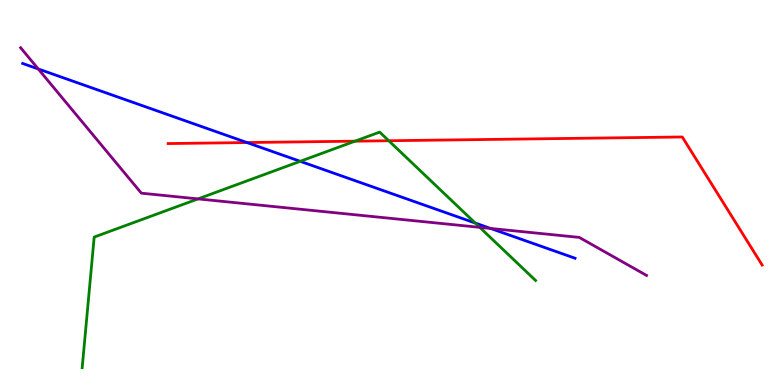[{'lines': ['blue', 'red'], 'intersections': [{'x': 3.19, 'y': 6.3}]}, {'lines': ['green', 'red'], 'intersections': [{'x': 4.58, 'y': 6.33}, {'x': 5.02, 'y': 6.34}]}, {'lines': ['purple', 'red'], 'intersections': []}, {'lines': ['blue', 'green'], 'intersections': [{'x': 3.87, 'y': 5.81}, {'x': 6.13, 'y': 4.21}]}, {'lines': ['blue', 'purple'], 'intersections': [{'x': 0.494, 'y': 8.21}, {'x': 6.33, 'y': 4.07}]}, {'lines': ['green', 'purple'], 'intersections': [{'x': 2.55, 'y': 4.83}, {'x': 6.19, 'y': 4.09}]}]